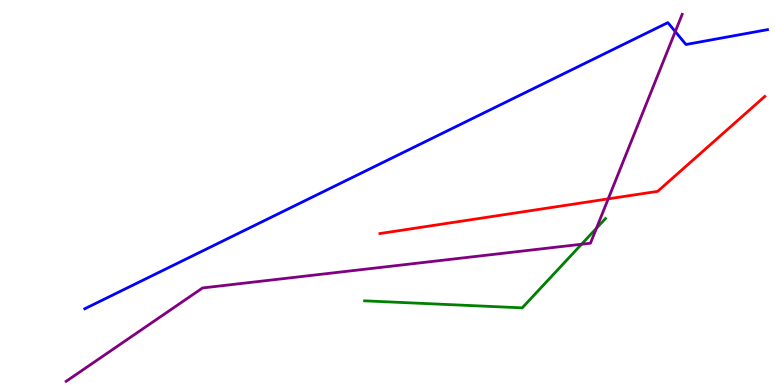[{'lines': ['blue', 'red'], 'intersections': []}, {'lines': ['green', 'red'], 'intersections': []}, {'lines': ['purple', 'red'], 'intersections': [{'x': 7.85, 'y': 4.83}]}, {'lines': ['blue', 'green'], 'intersections': []}, {'lines': ['blue', 'purple'], 'intersections': [{'x': 8.71, 'y': 9.18}]}, {'lines': ['green', 'purple'], 'intersections': [{'x': 7.5, 'y': 3.66}, {'x': 7.7, 'y': 4.07}]}]